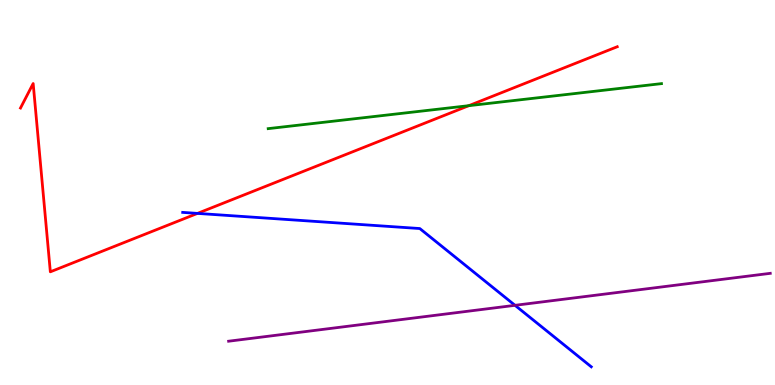[{'lines': ['blue', 'red'], 'intersections': [{'x': 2.55, 'y': 4.46}]}, {'lines': ['green', 'red'], 'intersections': [{'x': 6.05, 'y': 7.25}]}, {'lines': ['purple', 'red'], 'intersections': []}, {'lines': ['blue', 'green'], 'intersections': []}, {'lines': ['blue', 'purple'], 'intersections': [{'x': 6.65, 'y': 2.07}]}, {'lines': ['green', 'purple'], 'intersections': []}]